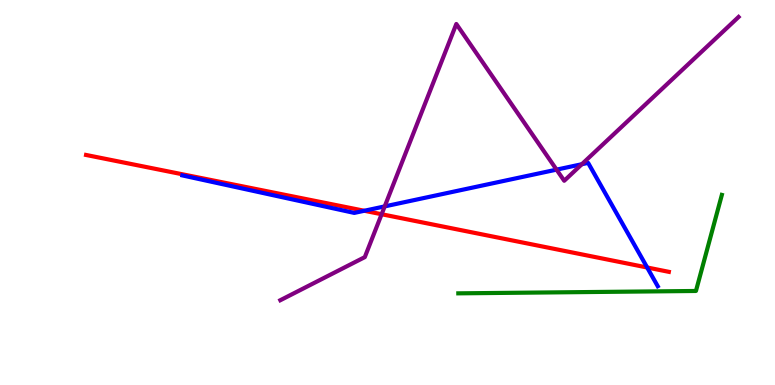[{'lines': ['blue', 'red'], 'intersections': [{'x': 4.7, 'y': 4.53}, {'x': 8.35, 'y': 3.05}]}, {'lines': ['green', 'red'], 'intersections': []}, {'lines': ['purple', 'red'], 'intersections': [{'x': 4.92, 'y': 4.44}]}, {'lines': ['blue', 'green'], 'intersections': []}, {'lines': ['blue', 'purple'], 'intersections': [{'x': 4.96, 'y': 4.64}, {'x': 7.18, 'y': 5.59}, {'x': 7.51, 'y': 5.73}]}, {'lines': ['green', 'purple'], 'intersections': []}]